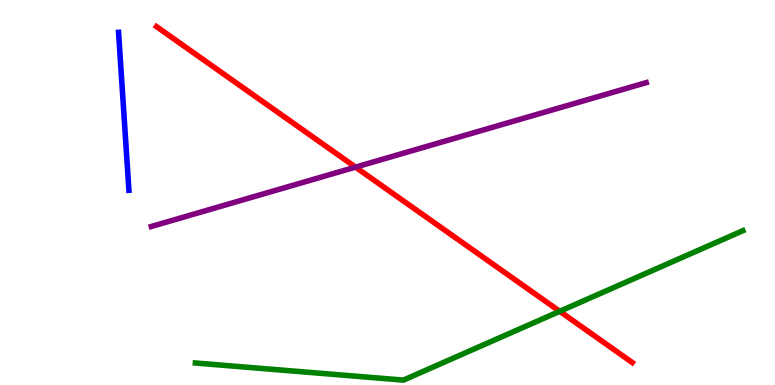[{'lines': ['blue', 'red'], 'intersections': []}, {'lines': ['green', 'red'], 'intersections': [{'x': 7.22, 'y': 1.91}]}, {'lines': ['purple', 'red'], 'intersections': [{'x': 4.59, 'y': 5.66}]}, {'lines': ['blue', 'green'], 'intersections': []}, {'lines': ['blue', 'purple'], 'intersections': []}, {'lines': ['green', 'purple'], 'intersections': []}]